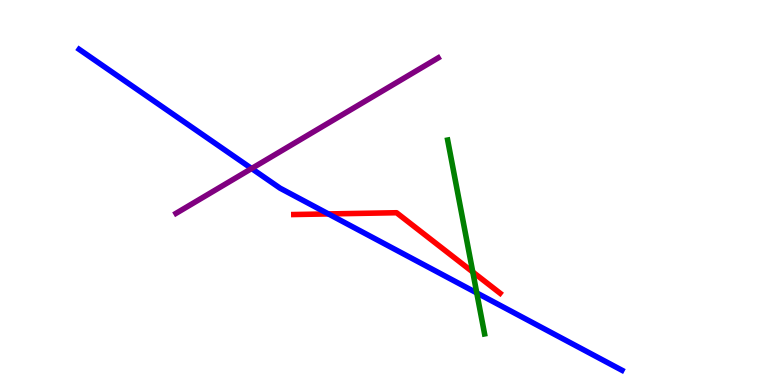[{'lines': ['blue', 'red'], 'intersections': [{'x': 4.24, 'y': 4.44}]}, {'lines': ['green', 'red'], 'intersections': [{'x': 6.1, 'y': 2.94}]}, {'lines': ['purple', 'red'], 'intersections': []}, {'lines': ['blue', 'green'], 'intersections': [{'x': 6.15, 'y': 2.39}]}, {'lines': ['blue', 'purple'], 'intersections': [{'x': 3.25, 'y': 5.62}]}, {'lines': ['green', 'purple'], 'intersections': []}]